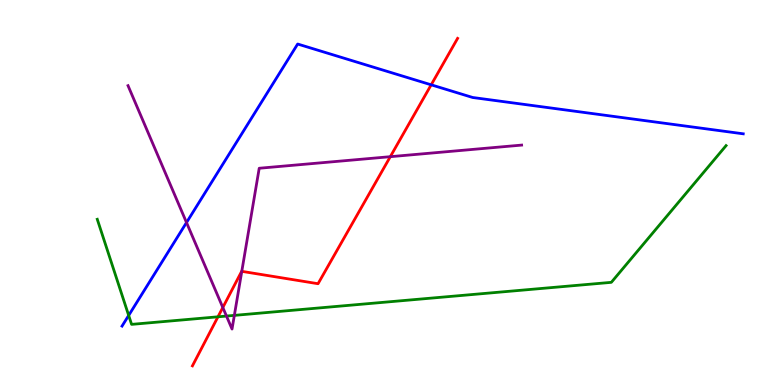[{'lines': ['blue', 'red'], 'intersections': [{'x': 5.56, 'y': 7.8}]}, {'lines': ['green', 'red'], 'intersections': [{'x': 2.81, 'y': 1.77}]}, {'lines': ['purple', 'red'], 'intersections': [{'x': 2.88, 'y': 2.01}, {'x': 3.12, 'y': 2.95}, {'x': 5.04, 'y': 5.93}]}, {'lines': ['blue', 'green'], 'intersections': [{'x': 1.66, 'y': 1.81}]}, {'lines': ['blue', 'purple'], 'intersections': [{'x': 2.41, 'y': 4.22}]}, {'lines': ['green', 'purple'], 'intersections': [{'x': 2.92, 'y': 1.79}, {'x': 3.02, 'y': 1.81}]}]